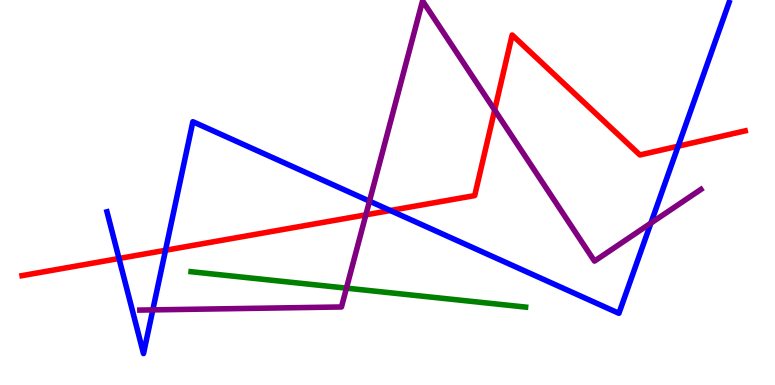[{'lines': ['blue', 'red'], 'intersections': [{'x': 1.54, 'y': 3.29}, {'x': 2.14, 'y': 3.5}, {'x': 5.04, 'y': 4.53}, {'x': 8.75, 'y': 6.2}]}, {'lines': ['green', 'red'], 'intersections': []}, {'lines': ['purple', 'red'], 'intersections': [{'x': 4.72, 'y': 4.42}, {'x': 6.38, 'y': 7.14}]}, {'lines': ['blue', 'green'], 'intersections': []}, {'lines': ['blue', 'purple'], 'intersections': [{'x': 1.97, 'y': 1.95}, {'x': 4.77, 'y': 4.78}, {'x': 8.4, 'y': 4.2}]}, {'lines': ['green', 'purple'], 'intersections': [{'x': 4.47, 'y': 2.52}]}]